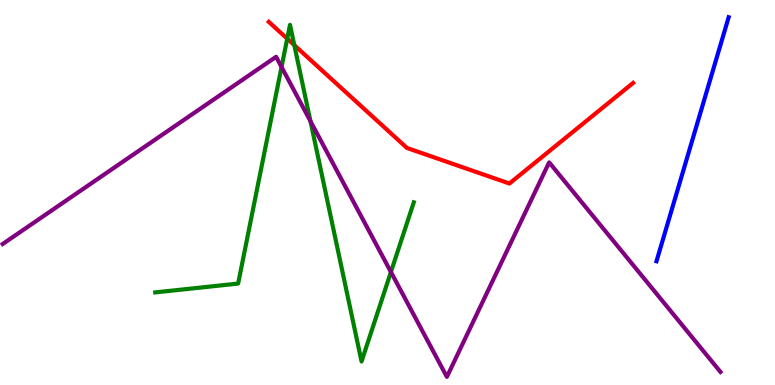[{'lines': ['blue', 'red'], 'intersections': []}, {'lines': ['green', 'red'], 'intersections': [{'x': 3.71, 'y': 9.0}, {'x': 3.8, 'y': 8.83}]}, {'lines': ['purple', 'red'], 'intersections': []}, {'lines': ['blue', 'green'], 'intersections': []}, {'lines': ['blue', 'purple'], 'intersections': []}, {'lines': ['green', 'purple'], 'intersections': [{'x': 3.63, 'y': 8.26}, {'x': 4.01, 'y': 6.85}, {'x': 5.04, 'y': 2.94}]}]